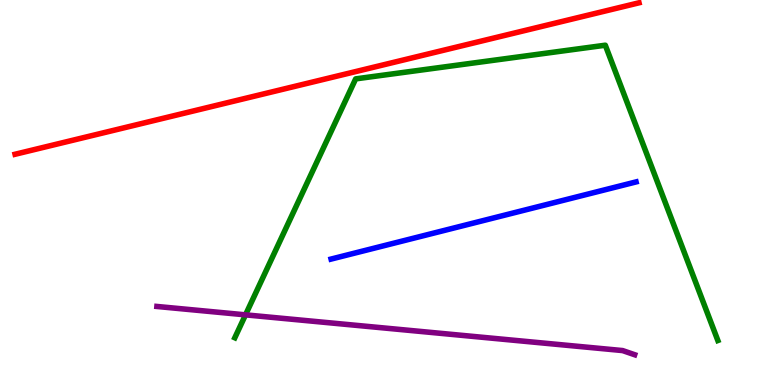[{'lines': ['blue', 'red'], 'intersections': []}, {'lines': ['green', 'red'], 'intersections': []}, {'lines': ['purple', 'red'], 'intersections': []}, {'lines': ['blue', 'green'], 'intersections': []}, {'lines': ['blue', 'purple'], 'intersections': []}, {'lines': ['green', 'purple'], 'intersections': [{'x': 3.17, 'y': 1.82}]}]